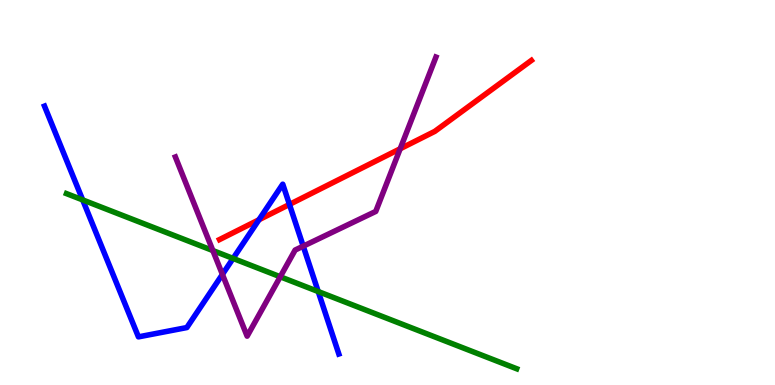[{'lines': ['blue', 'red'], 'intersections': [{'x': 3.34, 'y': 4.29}, {'x': 3.73, 'y': 4.69}]}, {'lines': ['green', 'red'], 'intersections': []}, {'lines': ['purple', 'red'], 'intersections': [{'x': 5.16, 'y': 6.14}]}, {'lines': ['blue', 'green'], 'intersections': [{'x': 1.07, 'y': 4.81}, {'x': 3.01, 'y': 3.29}, {'x': 4.11, 'y': 2.43}]}, {'lines': ['blue', 'purple'], 'intersections': [{'x': 2.87, 'y': 2.87}, {'x': 3.91, 'y': 3.61}]}, {'lines': ['green', 'purple'], 'intersections': [{'x': 2.75, 'y': 3.49}, {'x': 3.62, 'y': 2.81}]}]